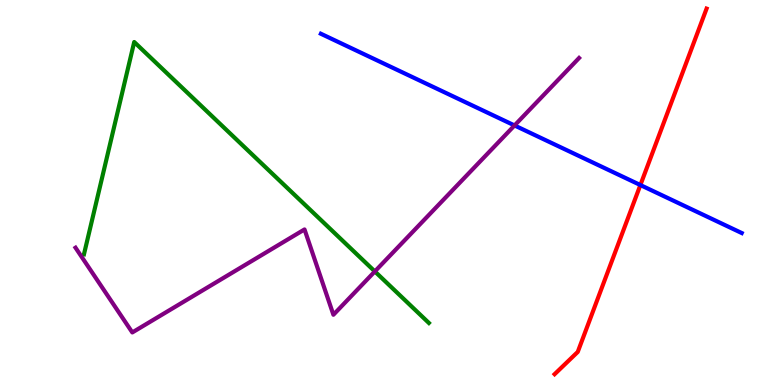[{'lines': ['blue', 'red'], 'intersections': [{'x': 8.26, 'y': 5.19}]}, {'lines': ['green', 'red'], 'intersections': []}, {'lines': ['purple', 'red'], 'intersections': []}, {'lines': ['blue', 'green'], 'intersections': []}, {'lines': ['blue', 'purple'], 'intersections': [{'x': 6.64, 'y': 6.74}]}, {'lines': ['green', 'purple'], 'intersections': [{'x': 4.84, 'y': 2.95}]}]